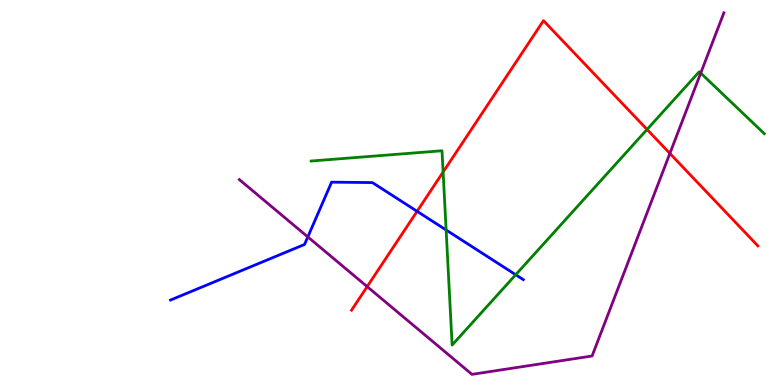[{'lines': ['blue', 'red'], 'intersections': [{'x': 5.38, 'y': 4.51}]}, {'lines': ['green', 'red'], 'intersections': [{'x': 5.72, 'y': 5.53}, {'x': 8.35, 'y': 6.64}]}, {'lines': ['purple', 'red'], 'intersections': [{'x': 4.74, 'y': 2.56}, {'x': 8.64, 'y': 6.01}]}, {'lines': ['blue', 'green'], 'intersections': [{'x': 5.76, 'y': 4.03}, {'x': 6.65, 'y': 2.86}]}, {'lines': ['blue', 'purple'], 'intersections': [{'x': 3.97, 'y': 3.85}]}, {'lines': ['green', 'purple'], 'intersections': [{'x': 9.04, 'y': 8.1}]}]